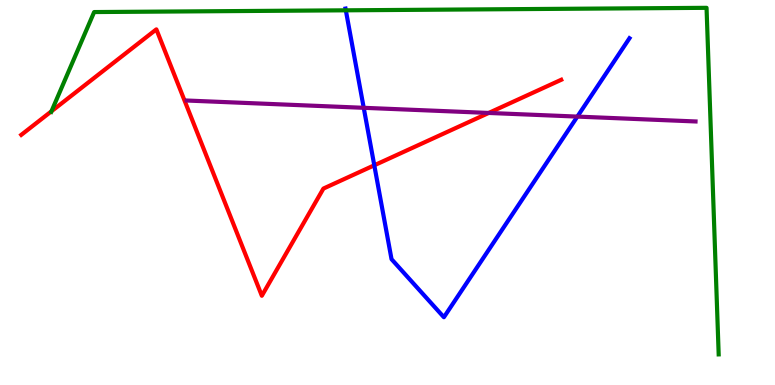[{'lines': ['blue', 'red'], 'intersections': [{'x': 4.83, 'y': 5.71}]}, {'lines': ['green', 'red'], 'intersections': [{'x': 0.664, 'y': 7.11}]}, {'lines': ['purple', 'red'], 'intersections': [{'x': 6.31, 'y': 7.07}]}, {'lines': ['blue', 'green'], 'intersections': [{'x': 4.46, 'y': 9.73}]}, {'lines': ['blue', 'purple'], 'intersections': [{'x': 4.69, 'y': 7.2}, {'x': 7.45, 'y': 6.97}]}, {'lines': ['green', 'purple'], 'intersections': []}]